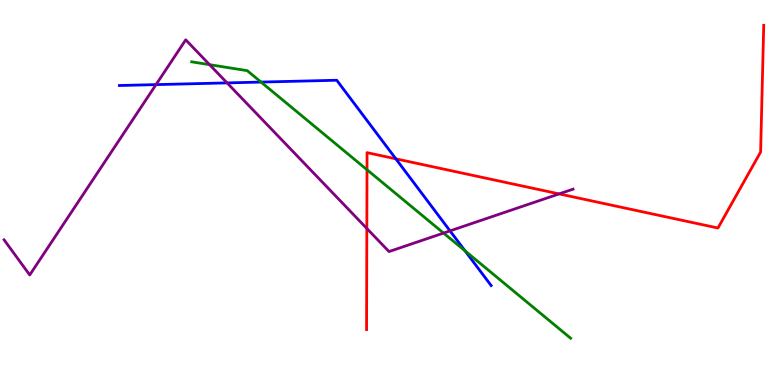[{'lines': ['blue', 'red'], 'intersections': [{'x': 5.11, 'y': 5.87}]}, {'lines': ['green', 'red'], 'intersections': [{'x': 4.74, 'y': 5.59}]}, {'lines': ['purple', 'red'], 'intersections': [{'x': 4.73, 'y': 4.07}, {'x': 7.21, 'y': 4.96}]}, {'lines': ['blue', 'green'], 'intersections': [{'x': 3.37, 'y': 7.87}, {'x': 6.0, 'y': 3.48}]}, {'lines': ['blue', 'purple'], 'intersections': [{'x': 2.01, 'y': 7.8}, {'x': 2.93, 'y': 7.85}, {'x': 5.81, 'y': 4.0}]}, {'lines': ['green', 'purple'], 'intersections': [{'x': 2.7, 'y': 8.32}, {'x': 5.72, 'y': 3.95}]}]